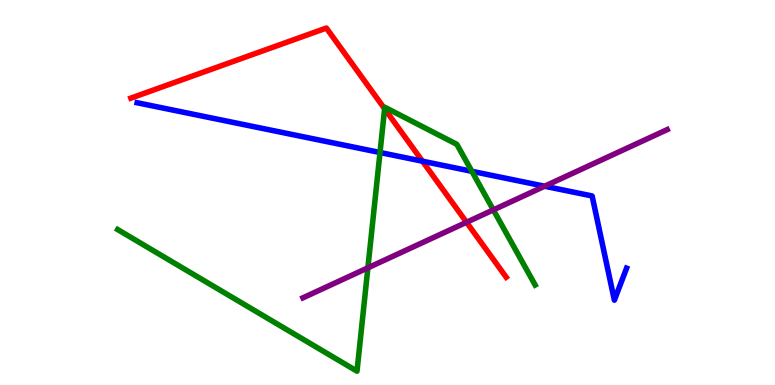[{'lines': ['blue', 'red'], 'intersections': [{'x': 5.45, 'y': 5.81}]}, {'lines': ['green', 'red'], 'intersections': [{'x': 4.96, 'y': 7.18}]}, {'lines': ['purple', 'red'], 'intersections': [{'x': 6.02, 'y': 4.23}]}, {'lines': ['blue', 'green'], 'intersections': [{'x': 4.9, 'y': 6.04}, {'x': 6.09, 'y': 5.55}]}, {'lines': ['blue', 'purple'], 'intersections': [{'x': 7.03, 'y': 5.16}]}, {'lines': ['green', 'purple'], 'intersections': [{'x': 4.75, 'y': 3.04}, {'x': 6.37, 'y': 4.55}]}]